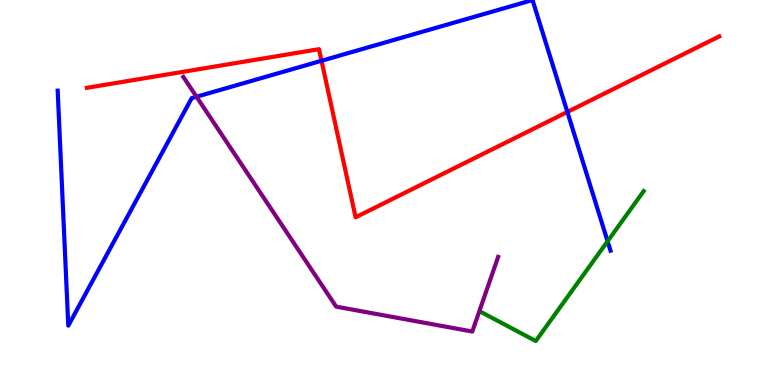[{'lines': ['blue', 'red'], 'intersections': [{'x': 4.15, 'y': 8.42}, {'x': 7.32, 'y': 7.09}]}, {'lines': ['green', 'red'], 'intersections': []}, {'lines': ['purple', 'red'], 'intersections': []}, {'lines': ['blue', 'green'], 'intersections': [{'x': 7.84, 'y': 3.73}]}, {'lines': ['blue', 'purple'], 'intersections': [{'x': 2.54, 'y': 7.49}]}, {'lines': ['green', 'purple'], 'intersections': []}]